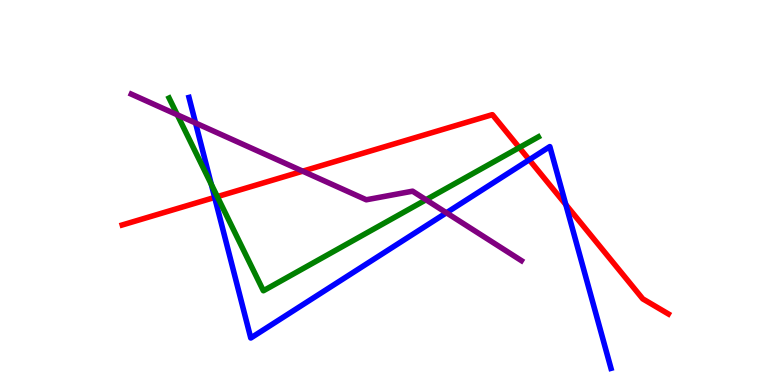[{'lines': ['blue', 'red'], 'intersections': [{'x': 2.77, 'y': 4.87}, {'x': 6.83, 'y': 5.85}, {'x': 7.3, 'y': 4.69}]}, {'lines': ['green', 'red'], 'intersections': [{'x': 2.8, 'y': 4.89}, {'x': 6.7, 'y': 6.17}]}, {'lines': ['purple', 'red'], 'intersections': [{'x': 3.91, 'y': 5.55}]}, {'lines': ['blue', 'green'], 'intersections': [{'x': 2.73, 'y': 5.21}]}, {'lines': ['blue', 'purple'], 'intersections': [{'x': 2.52, 'y': 6.8}, {'x': 5.76, 'y': 4.47}]}, {'lines': ['green', 'purple'], 'intersections': [{'x': 2.29, 'y': 7.02}, {'x': 5.5, 'y': 4.81}]}]